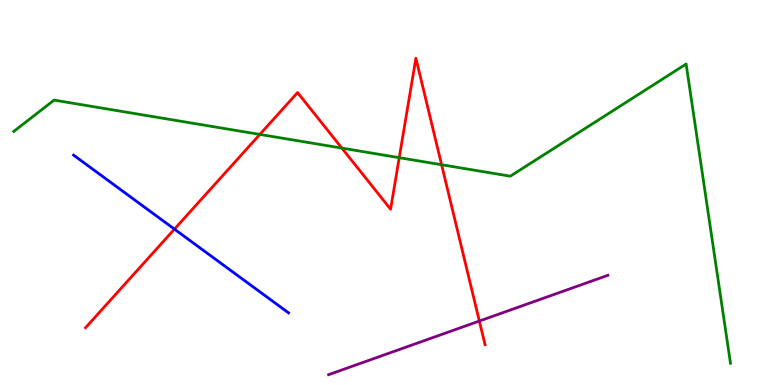[{'lines': ['blue', 'red'], 'intersections': [{'x': 2.25, 'y': 4.05}]}, {'lines': ['green', 'red'], 'intersections': [{'x': 3.35, 'y': 6.51}, {'x': 4.41, 'y': 6.15}, {'x': 5.15, 'y': 5.9}, {'x': 5.7, 'y': 5.72}]}, {'lines': ['purple', 'red'], 'intersections': [{'x': 6.19, 'y': 1.66}]}, {'lines': ['blue', 'green'], 'intersections': []}, {'lines': ['blue', 'purple'], 'intersections': []}, {'lines': ['green', 'purple'], 'intersections': []}]